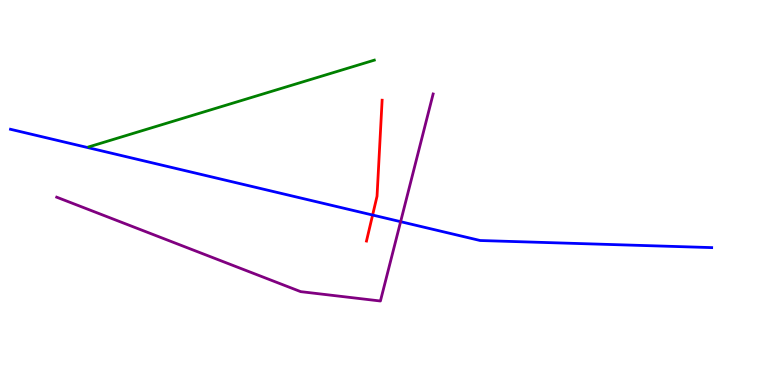[{'lines': ['blue', 'red'], 'intersections': [{'x': 4.81, 'y': 4.41}]}, {'lines': ['green', 'red'], 'intersections': []}, {'lines': ['purple', 'red'], 'intersections': []}, {'lines': ['blue', 'green'], 'intersections': []}, {'lines': ['blue', 'purple'], 'intersections': [{'x': 5.17, 'y': 4.24}]}, {'lines': ['green', 'purple'], 'intersections': []}]